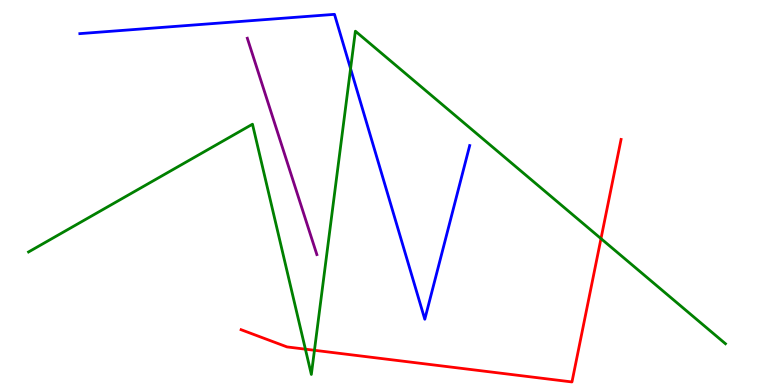[{'lines': ['blue', 'red'], 'intersections': []}, {'lines': ['green', 'red'], 'intersections': [{'x': 3.94, 'y': 0.931}, {'x': 4.06, 'y': 0.902}, {'x': 7.75, 'y': 3.8}]}, {'lines': ['purple', 'red'], 'intersections': []}, {'lines': ['blue', 'green'], 'intersections': [{'x': 4.52, 'y': 8.22}]}, {'lines': ['blue', 'purple'], 'intersections': []}, {'lines': ['green', 'purple'], 'intersections': []}]